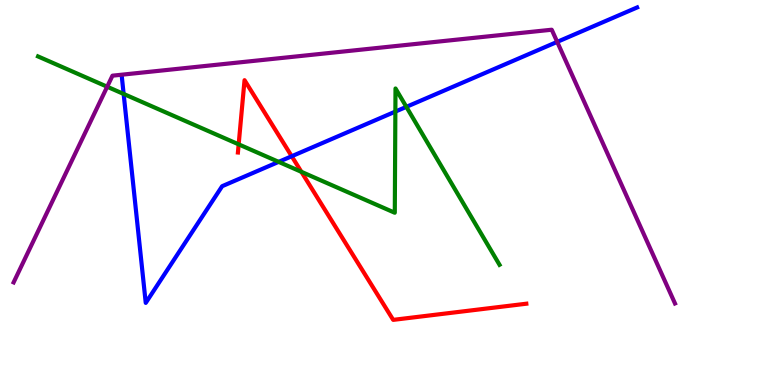[{'lines': ['blue', 'red'], 'intersections': [{'x': 3.76, 'y': 5.94}]}, {'lines': ['green', 'red'], 'intersections': [{'x': 3.08, 'y': 6.25}, {'x': 3.89, 'y': 5.54}]}, {'lines': ['purple', 'red'], 'intersections': []}, {'lines': ['blue', 'green'], 'intersections': [{'x': 1.6, 'y': 7.56}, {'x': 3.6, 'y': 5.8}, {'x': 5.1, 'y': 7.1}, {'x': 5.24, 'y': 7.22}]}, {'lines': ['blue', 'purple'], 'intersections': [{'x': 7.19, 'y': 8.91}]}, {'lines': ['green', 'purple'], 'intersections': [{'x': 1.38, 'y': 7.75}]}]